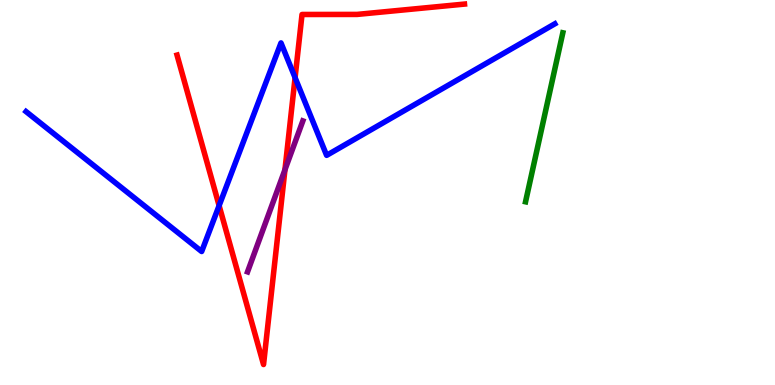[{'lines': ['blue', 'red'], 'intersections': [{'x': 2.83, 'y': 4.66}, {'x': 3.81, 'y': 7.98}]}, {'lines': ['green', 'red'], 'intersections': []}, {'lines': ['purple', 'red'], 'intersections': [{'x': 3.68, 'y': 5.59}]}, {'lines': ['blue', 'green'], 'intersections': []}, {'lines': ['blue', 'purple'], 'intersections': []}, {'lines': ['green', 'purple'], 'intersections': []}]